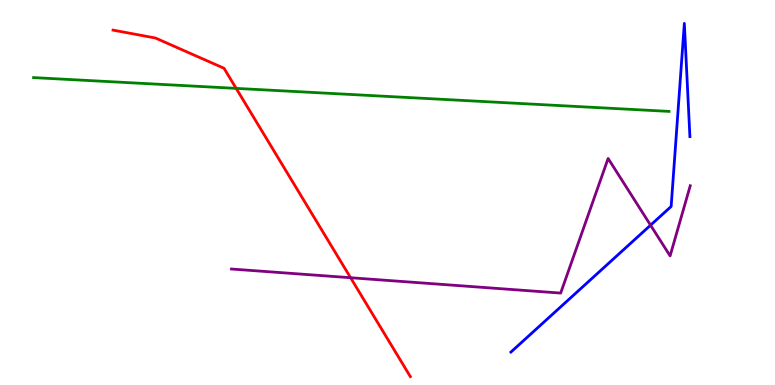[{'lines': ['blue', 'red'], 'intersections': []}, {'lines': ['green', 'red'], 'intersections': [{'x': 3.05, 'y': 7.7}]}, {'lines': ['purple', 'red'], 'intersections': [{'x': 4.52, 'y': 2.79}]}, {'lines': ['blue', 'green'], 'intersections': []}, {'lines': ['blue', 'purple'], 'intersections': [{'x': 8.39, 'y': 4.15}]}, {'lines': ['green', 'purple'], 'intersections': []}]